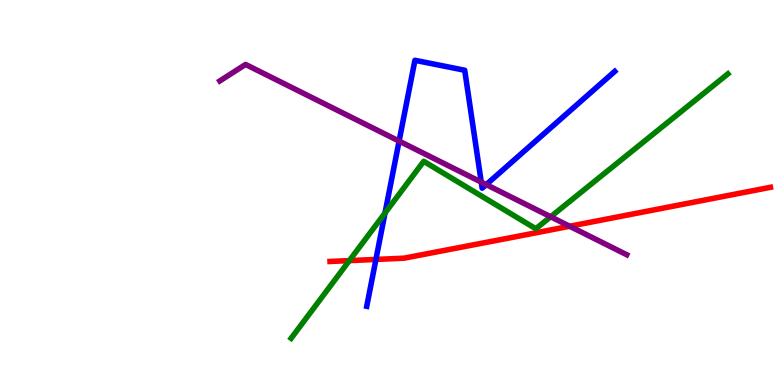[{'lines': ['blue', 'red'], 'intersections': [{'x': 4.85, 'y': 3.26}]}, {'lines': ['green', 'red'], 'intersections': [{'x': 4.51, 'y': 3.23}]}, {'lines': ['purple', 'red'], 'intersections': [{'x': 7.35, 'y': 4.12}]}, {'lines': ['blue', 'green'], 'intersections': [{'x': 4.97, 'y': 4.47}]}, {'lines': ['blue', 'purple'], 'intersections': [{'x': 5.15, 'y': 6.34}, {'x': 6.21, 'y': 5.27}, {'x': 6.27, 'y': 5.21}]}, {'lines': ['green', 'purple'], 'intersections': [{'x': 7.11, 'y': 4.37}]}]